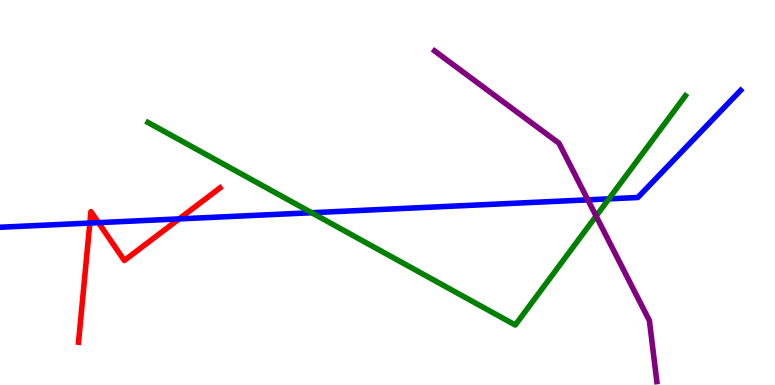[{'lines': ['blue', 'red'], 'intersections': [{'x': 1.16, 'y': 4.21}, {'x': 1.27, 'y': 4.22}, {'x': 2.31, 'y': 4.31}]}, {'lines': ['green', 'red'], 'intersections': []}, {'lines': ['purple', 'red'], 'intersections': []}, {'lines': ['blue', 'green'], 'intersections': [{'x': 4.02, 'y': 4.47}, {'x': 7.86, 'y': 4.83}]}, {'lines': ['blue', 'purple'], 'intersections': [{'x': 7.59, 'y': 4.81}]}, {'lines': ['green', 'purple'], 'intersections': [{'x': 7.69, 'y': 4.39}]}]